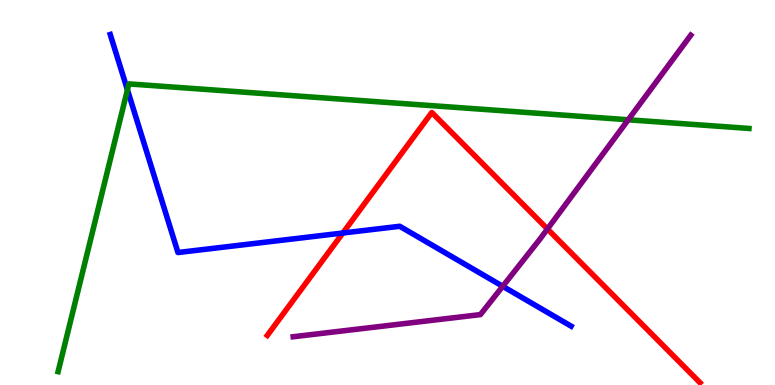[{'lines': ['blue', 'red'], 'intersections': [{'x': 4.42, 'y': 3.95}]}, {'lines': ['green', 'red'], 'intersections': []}, {'lines': ['purple', 'red'], 'intersections': [{'x': 7.06, 'y': 4.05}]}, {'lines': ['blue', 'green'], 'intersections': [{'x': 1.64, 'y': 7.67}]}, {'lines': ['blue', 'purple'], 'intersections': [{'x': 6.49, 'y': 2.56}]}, {'lines': ['green', 'purple'], 'intersections': [{'x': 8.11, 'y': 6.89}]}]